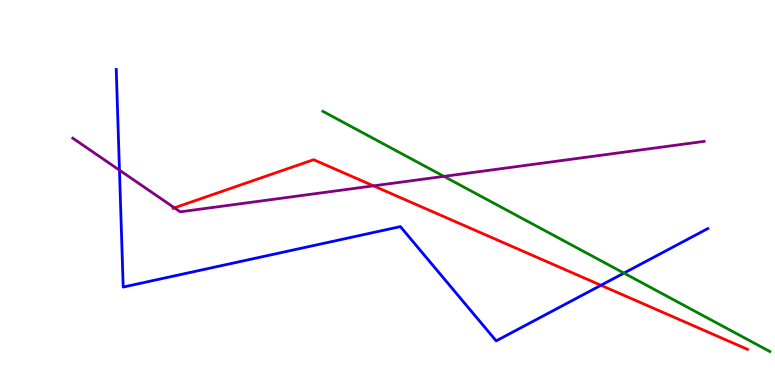[{'lines': ['blue', 'red'], 'intersections': [{'x': 7.75, 'y': 2.59}]}, {'lines': ['green', 'red'], 'intersections': []}, {'lines': ['purple', 'red'], 'intersections': [{'x': 2.25, 'y': 4.6}, {'x': 4.82, 'y': 5.17}]}, {'lines': ['blue', 'green'], 'intersections': [{'x': 8.05, 'y': 2.91}]}, {'lines': ['blue', 'purple'], 'intersections': [{'x': 1.54, 'y': 5.58}]}, {'lines': ['green', 'purple'], 'intersections': [{'x': 5.73, 'y': 5.42}]}]